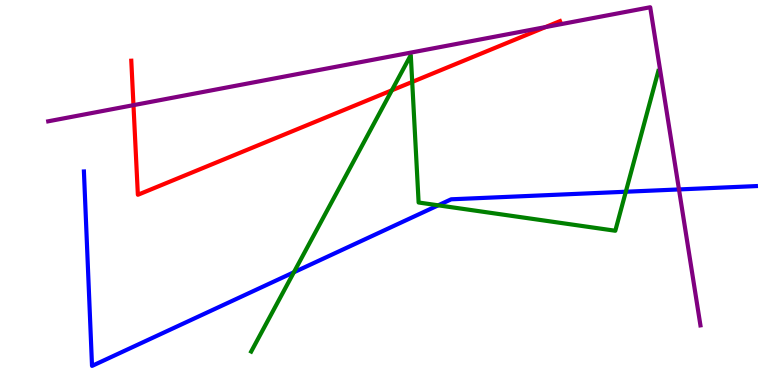[{'lines': ['blue', 'red'], 'intersections': []}, {'lines': ['green', 'red'], 'intersections': [{'x': 5.06, 'y': 7.65}, {'x': 5.32, 'y': 7.87}]}, {'lines': ['purple', 'red'], 'intersections': [{'x': 1.72, 'y': 7.27}, {'x': 7.04, 'y': 9.3}]}, {'lines': ['blue', 'green'], 'intersections': [{'x': 3.79, 'y': 2.93}, {'x': 5.65, 'y': 4.67}, {'x': 8.07, 'y': 5.02}]}, {'lines': ['blue', 'purple'], 'intersections': [{'x': 8.76, 'y': 5.08}]}, {'lines': ['green', 'purple'], 'intersections': []}]